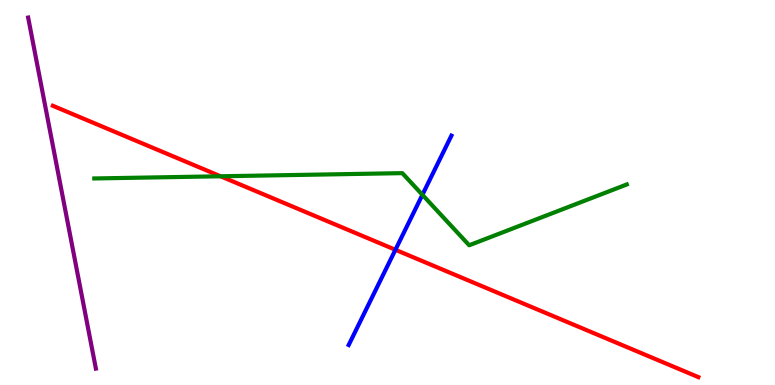[{'lines': ['blue', 'red'], 'intersections': [{'x': 5.1, 'y': 3.51}]}, {'lines': ['green', 'red'], 'intersections': [{'x': 2.85, 'y': 5.42}]}, {'lines': ['purple', 'red'], 'intersections': []}, {'lines': ['blue', 'green'], 'intersections': [{'x': 5.45, 'y': 4.94}]}, {'lines': ['blue', 'purple'], 'intersections': []}, {'lines': ['green', 'purple'], 'intersections': []}]